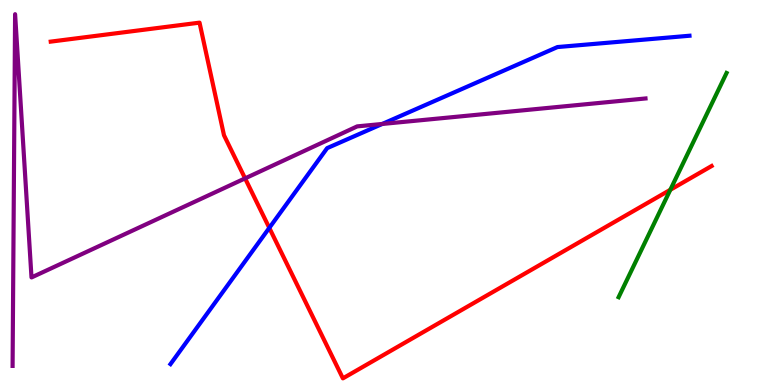[{'lines': ['blue', 'red'], 'intersections': [{'x': 3.47, 'y': 4.08}]}, {'lines': ['green', 'red'], 'intersections': [{'x': 8.65, 'y': 5.07}]}, {'lines': ['purple', 'red'], 'intersections': [{'x': 3.16, 'y': 5.37}]}, {'lines': ['blue', 'green'], 'intersections': []}, {'lines': ['blue', 'purple'], 'intersections': [{'x': 4.93, 'y': 6.78}]}, {'lines': ['green', 'purple'], 'intersections': []}]